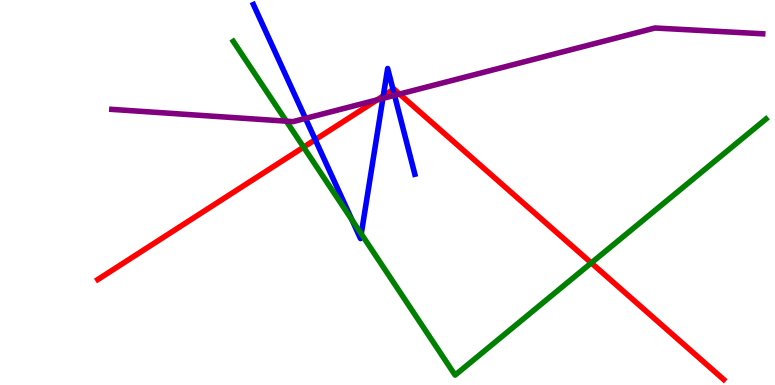[{'lines': ['blue', 'red'], 'intersections': [{'x': 4.07, 'y': 6.37}, {'x': 4.95, 'y': 7.51}, {'x': 5.07, 'y': 7.67}]}, {'lines': ['green', 'red'], 'intersections': [{'x': 3.92, 'y': 6.18}, {'x': 7.63, 'y': 3.17}]}, {'lines': ['purple', 'red'], 'intersections': [{'x': 4.87, 'y': 7.41}, {'x': 5.16, 'y': 7.56}]}, {'lines': ['blue', 'green'], 'intersections': [{'x': 4.54, 'y': 4.29}, {'x': 4.66, 'y': 3.92}]}, {'lines': ['blue', 'purple'], 'intersections': [{'x': 3.94, 'y': 6.93}, {'x': 4.94, 'y': 7.44}, {'x': 5.09, 'y': 7.52}]}, {'lines': ['green', 'purple'], 'intersections': [{'x': 3.69, 'y': 6.85}]}]